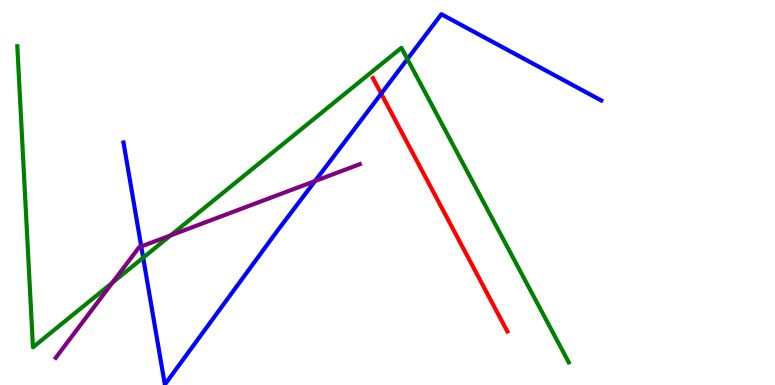[{'lines': ['blue', 'red'], 'intersections': [{'x': 4.92, 'y': 7.57}]}, {'lines': ['green', 'red'], 'intersections': []}, {'lines': ['purple', 'red'], 'intersections': []}, {'lines': ['blue', 'green'], 'intersections': [{'x': 1.85, 'y': 3.31}, {'x': 5.26, 'y': 8.47}]}, {'lines': ['blue', 'purple'], 'intersections': [{'x': 1.82, 'y': 3.6}, {'x': 4.07, 'y': 5.3}]}, {'lines': ['green', 'purple'], 'intersections': [{'x': 1.45, 'y': 2.66}, {'x': 2.2, 'y': 3.89}]}]